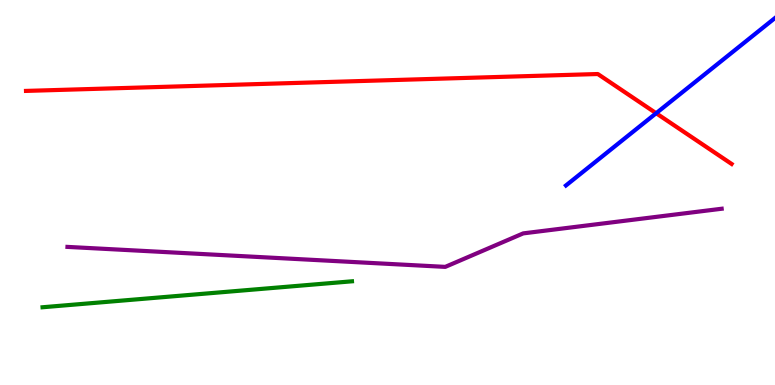[{'lines': ['blue', 'red'], 'intersections': [{'x': 8.47, 'y': 7.06}]}, {'lines': ['green', 'red'], 'intersections': []}, {'lines': ['purple', 'red'], 'intersections': []}, {'lines': ['blue', 'green'], 'intersections': []}, {'lines': ['blue', 'purple'], 'intersections': []}, {'lines': ['green', 'purple'], 'intersections': []}]